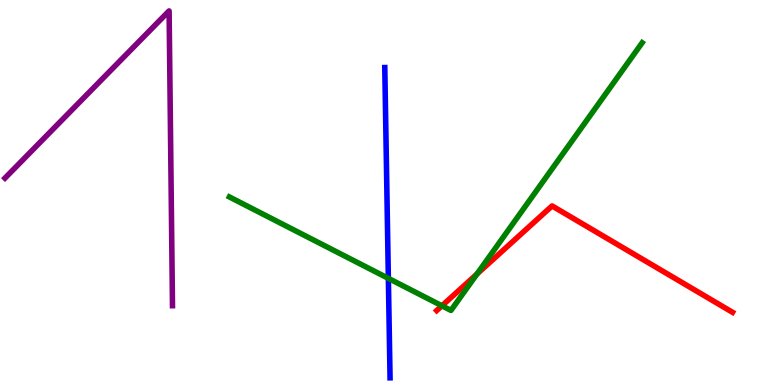[{'lines': ['blue', 'red'], 'intersections': []}, {'lines': ['green', 'red'], 'intersections': [{'x': 5.7, 'y': 2.06}, {'x': 6.15, 'y': 2.88}]}, {'lines': ['purple', 'red'], 'intersections': []}, {'lines': ['blue', 'green'], 'intersections': [{'x': 5.01, 'y': 2.77}]}, {'lines': ['blue', 'purple'], 'intersections': []}, {'lines': ['green', 'purple'], 'intersections': []}]